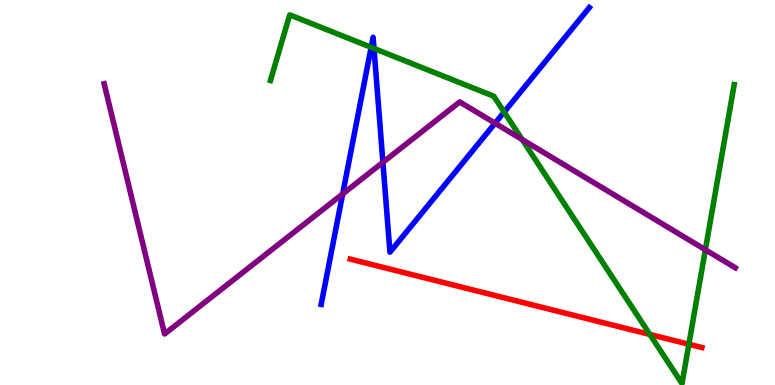[{'lines': ['blue', 'red'], 'intersections': []}, {'lines': ['green', 'red'], 'intersections': [{'x': 8.39, 'y': 1.31}, {'x': 8.89, 'y': 1.06}]}, {'lines': ['purple', 'red'], 'intersections': []}, {'lines': ['blue', 'green'], 'intersections': [{'x': 4.79, 'y': 8.77}, {'x': 4.83, 'y': 8.74}, {'x': 6.51, 'y': 7.09}]}, {'lines': ['blue', 'purple'], 'intersections': [{'x': 4.42, 'y': 4.96}, {'x': 4.94, 'y': 5.78}, {'x': 6.39, 'y': 6.8}]}, {'lines': ['green', 'purple'], 'intersections': [{'x': 6.74, 'y': 6.38}, {'x': 9.1, 'y': 3.51}]}]